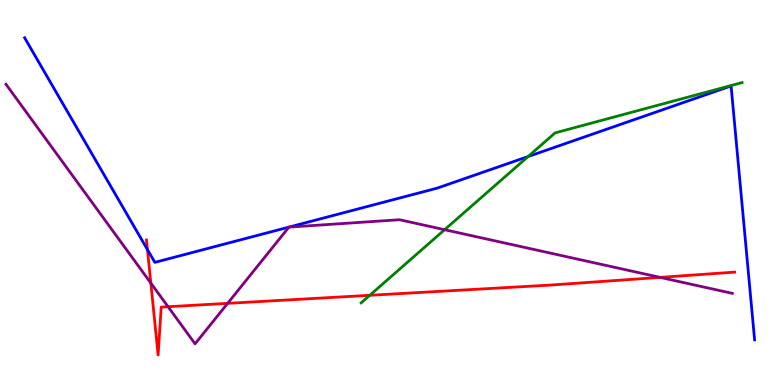[{'lines': ['blue', 'red'], 'intersections': [{'x': 1.9, 'y': 3.52}]}, {'lines': ['green', 'red'], 'intersections': [{'x': 4.77, 'y': 2.33}]}, {'lines': ['purple', 'red'], 'intersections': [{'x': 1.95, 'y': 2.65}, {'x': 2.17, 'y': 2.03}, {'x': 2.94, 'y': 2.12}, {'x': 8.52, 'y': 2.8}]}, {'lines': ['blue', 'green'], 'intersections': [{'x': 6.81, 'y': 5.93}]}, {'lines': ['blue', 'purple'], 'intersections': []}, {'lines': ['green', 'purple'], 'intersections': [{'x': 5.74, 'y': 4.03}]}]